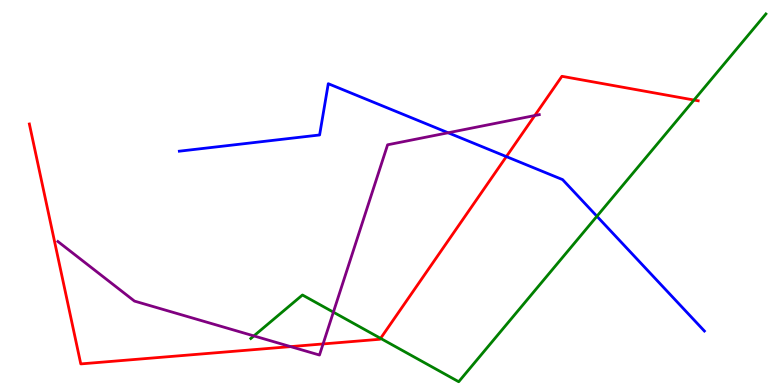[{'lines': ['blue', 'red'], 'intersections': [{'x': 6.53, 'y': 5.93}]}, {'lines': ['green', 'red'], 'intersections': [{'x': 4.91, 'y': 1.21}, {'x': 8.95, 'y': 7.4}]}, {'lines': ['purple', 'red'], 'intersections': [{'x': 3.75, 'y': 0.997}, {'x': 4.17, 'y': 1.07}, {'x': 6.9, 'y': 7.0}]}, {'lines': ['blue', 'green'], 'intersections': [{'x': 7.7, 'y': 4.38}]}, {'lines': ['blue', 'purple'], 'intersections': [{'x': 5.78, 'y': 6.55}]}, {'lines': ['green', 'purple'], 'intersections': [{'x': 3.28, 'y': 1.28}, {'x': 4.3, 'y': 1.89}]}]